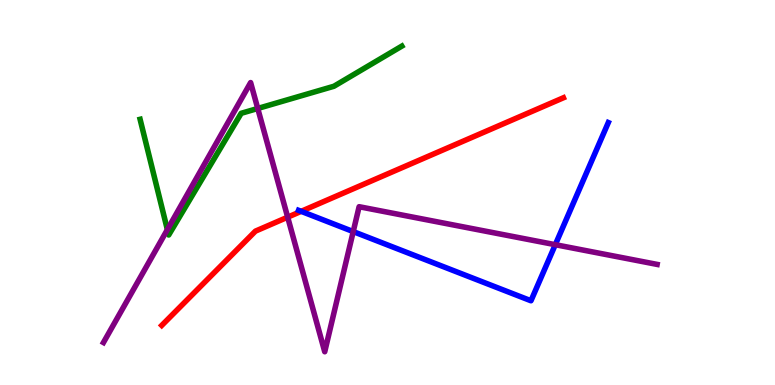[{'lines': ['blue', 'red'], 'intersections': [{'x': 3.89, 'y': 4.51}]}, {'lines': ['green', 'red'], 'intersections': []}, {'lines': ['purple', 'red'], 'intersections': [{'x': 3.71, 'y': 4.36}]}, {'lines': ['blue', 'green'], 'intersections': []}, {'lines': ['blue', 'purple'], 'intersections': [{'x': 4.56, 'y': 3.98}, {'x': 7.17, 'y': 3.64}]}, {'lines': ['green', 'purple'], 'intersections': [{'x': 2.16, 'y': 4.04}, {'x': 3.33, 'y': 7.18}]}]